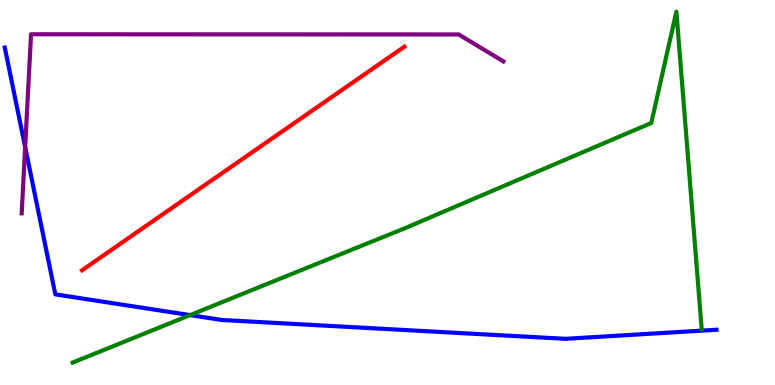[{'lines': ['blue', 'red'], 'intersections': []}, {'lines': ['green', 'red'], 'intersections': []}, {'lines': ['purple', 'red'], 'intersections': []}, {'lines': ['blue', 'green'], 'intersections': [{'x': 2.45, 'y': 1.82}]}, {'lines': ['blue', 'purple'], 'intersections': [{'x': 0.325, 'y': 6.18}]}, {'lines': ['green', 'purple'], 'intersections': []}]